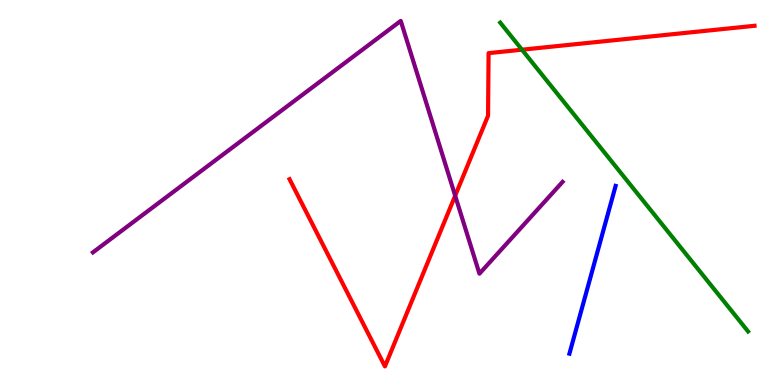[{'lines': ['blue', 'red'], 'intersections': []}, {'lines': ['green', 'red'], 'intersections': [{'x': 6.74, 'y': 8.71}]}, {'lines': ['purple', 'red'], 'intersections': [{'x': 5.87, 'y': 4.92}]}, {'lines': ['blue', 'green'], 'intersections': []}, {'lines': ['blue', 'purple'], 'intersections': []}, {'lines': ['green', 'purple'], 'intersections': []}]